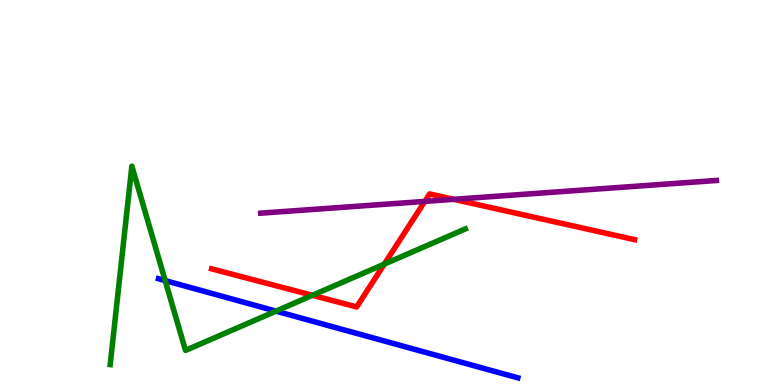[{'lines': ['blue', 'red'], 'intersections': []}, {'lines': ['green', 'red'], 'intersections': [{'x': 4.03, 'y': 2.33}, {'x': 4.96, 'y': 3.14}]}, {'lines': ['purple', 'red'], 'intersections': [{'x': 5.48, 'y': 4.77}, {'x': 5.85, 'y': 4.82}]}, {'lines': ['blue', 'green'], 'intersections': [{'x': 2.13, 'y': 2.71}, {'x': 3.56, 'y': 1.92}]}, {'lines': ['blue', 'purple'], 'intersections': []}, {'lines': ['green', 'purple'], 'intersections': []}]